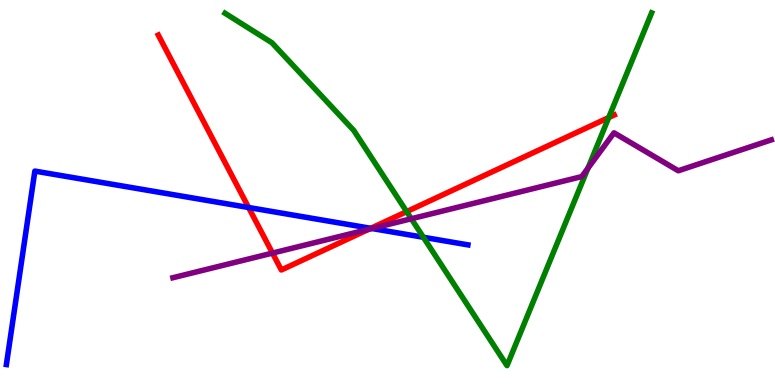[{'lines': ['blue', 'red'], 'intersections': [{'x': 3.21, 'y': 4.61}, {'x': 4.78, 'y': 4.07}]}, {'lines': ['green', 'red'], 'intersections': [{'x': 5.25, 'y': 4.5}, {'x': 7.85, 'y': 6.95}]}, {'lines': ['purple', 'red'], 'intersections': [{'x': 3.52, 'y': 3.43}, {'x': 4.76, 'y': 4.04}]}, {'lines': ['blue', 'green'], 'intersections': [{'x': 5.46, 'y': 3.84}]}, {'lines': ['blue', 'purple'], 'intersections': [{'x': 4.8, 'y': 4.06}]}, {'lines': ['green', 'purple'], 'intersections': [{'x': 5.31, 'y': 4.32}, {'x': 7.59, 'y': 5.63}]}]